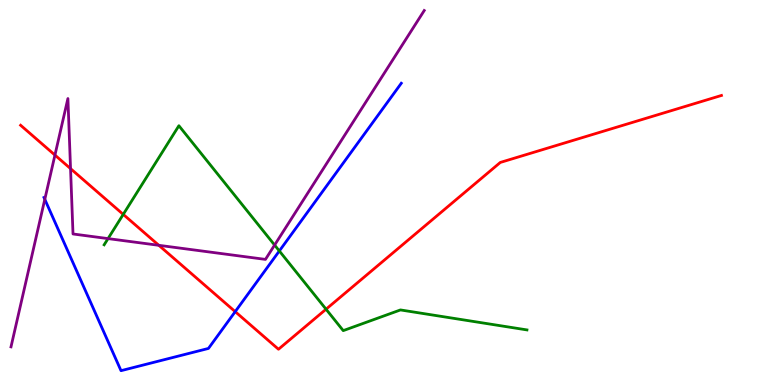[{'lines': ['blue', 'red'], 'intersections': [{'x': 3.03, 'y': 1.91}]}, {'lines': ['green', 'red'], 'intersections': [{'x': 1.59, 'y': 4.43}, {'x': 4.21, 'y': 1.97}]}, {'lines': ['purple', 'red'], 'intersections': [{'x': 0.709, 'y': 5.97}, {'x': 0.91, 'y': 5.62}, {'x': 2.05, 'y': 3.63}]}, {'lines': ['blue', 'green'], 'intersections': [{'x': 3.6, 'y': 3.48}]}, {'lines': ['blue', 'purple'], 'intersections': [{'x': 0.578, 'y': 4.82}]}, {'lines': ['green', 'purple'], 'intersections': [{'x': 1.39, 'y': 3.8}, {'x': 3.54, 'y': 3.63}]}]